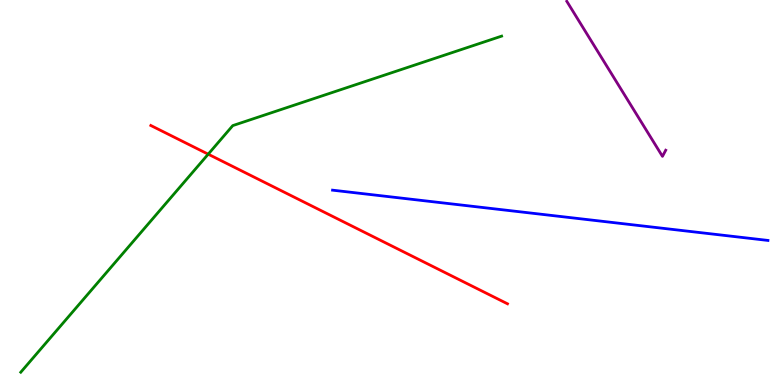[{'lines': ['blue', 'red'], 'intersections': []}, {'lines': ['green', 'red'], 'intersections': [{'x': 2.69, 'y': 6.0}]}, {'lines': ['purple', 'red'], 'intersections': []}, {'lines': ['blue', 'green'], 'intersections': []}, {'lines': ['blue', 'purple'], 'intersections': []}, {'lines': ['green', 'purple'], 'intersections': []}]